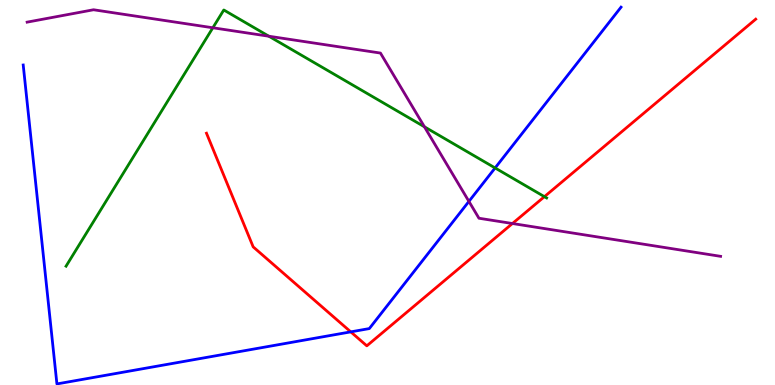[{'lines': ['blue', 'red'], 'intersections': [{'x': 4.53, 'y': 1.38}]}, {'lines': ['green', 'red'], 'intersections': [{'x': 7.02, 'y': 4.89}]}, {'lines': ['purple', 'red'], 'intersections': [{'x': 6.61, 'y': 4.19}]}, {'lines': ['blue', 'green'], 'intersections': [{'x': 6.39, 'y': 5.64}]}, {'lines': ['blue', 'purple'], 'intersections': [{'x': 6.05, 'y': 4.77}]}, {'lines': ['green', 'purple'], 'intersections': [{'x': 2.75, 'y': 9.28}, {'x': 3.47, 'y': 9.06}, {'x': 5.48, 'y': 6.71}]}]